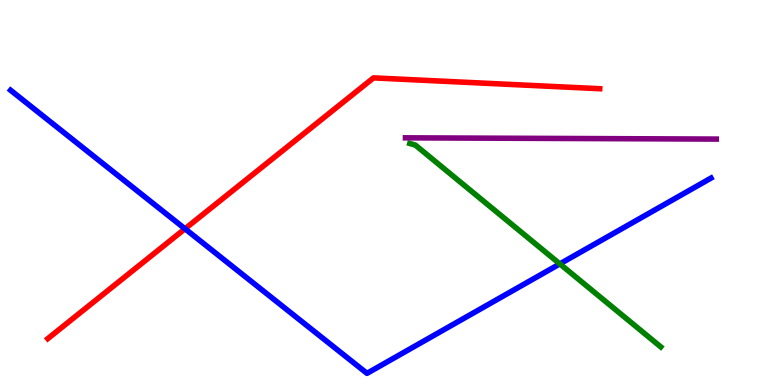[{'lines': ['blue', 'red'], 'intersections': [{'x': 2.39, 'y': 4.06}]}, {'lines': ['green', 'red'], 'intersections': []}, {'lines': ['purple', 'red'], 'intersections': []}, {'lines': ['blue', 'green'], 'intersections': [{'x': 7.22, 'y': 3.15}]}, {'lines': ['blue', 'purple'], 'intersections': []}, {'lines': ['green', 'purple'], 'intersections': []}]